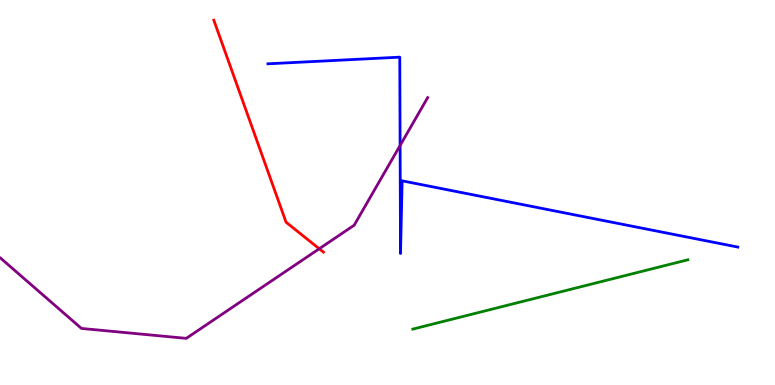[{'lines': ['blue', 'red'], 'intersections': []}, {'lines': ['green', 'red'], 'intersections': []}, {'lines': ['purple', 'red'], 'intersections': [{'x': 4.12, 'y': 3.54}]}, {'lines': ['blue', 'green'], 'intersections': []}, {'lines': ['blue', 'purple'], 'intersections': [{'x': 5.16, 'y': 6.22}]}, {'lines': ['green', 'purple'], 'intersections': []}]